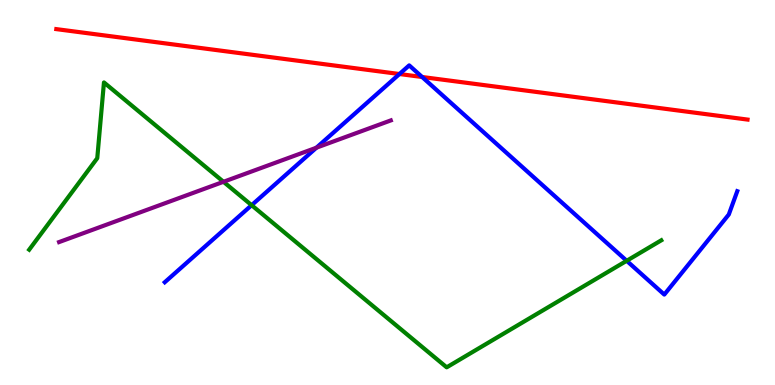[{'lines': ['blue', 'red'], 'intersections': [{'x': 5.15, 'y': 8.08}, {'x': 5.45, 'y': 8.0}]}, {'lines': ['green', 'red'], 'intersections': []}, {'lines': ['purple', 'red'], 'intersections': []}, {'lines': ['blue', 'green'], 'intersections': [{'x': 3.25, 'y': 4.67}, {'x': 8.09, 'y': 3.23}]}, {'lines': ['blue', 'purple'], 'intersections': [{'x': 4.08, 'y': 6.16}]}, {'lines': ['green', 'purple'], 'intersections': [{'x': 2.88, 'y': 5.28}]}]